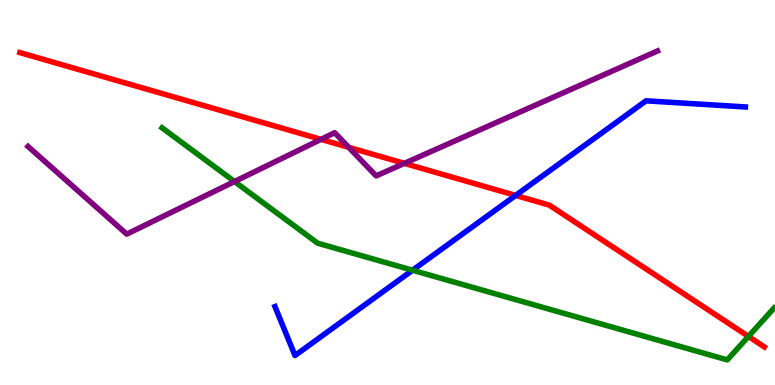[{'lines': ['blue', 'red'], 'intersections': [{'x': 6.65, 'y': 4.92}]}, {'lines': ['green', 'red'], 'intersections': [{'x': 9.66, 'y': 1.26}]}, {'lines': ['purple', 'red'], 'intersections': [{'x': 4.14, 'y': 6.38}, {'x': 4.5, 'y': 6.17}, {'x': 5.22, 'y': 5.76}]}, {'lines': ['blue', 'green'], 'intersections': [{'x': 5.32, 'y': 2.98}]}, {'lines': ['blue', 'purple'], 'intersections': []}, {'lines': ['green', 'purple'], 'intersections': [{'x': 3.03, 'y': 5.28}]}]